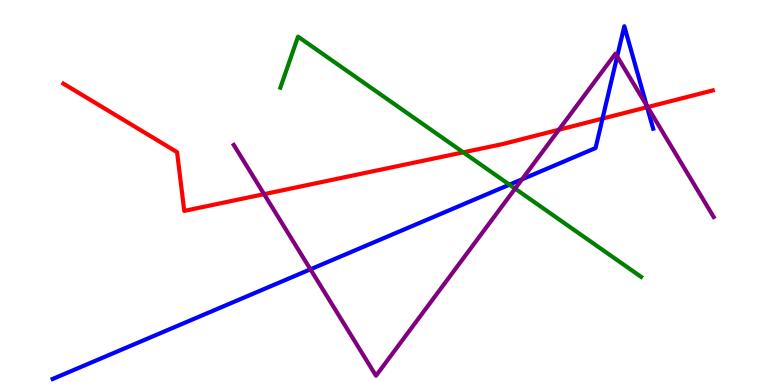[{'lines': ['blue', 'red'], 'intersections': [{'x': 7.77, 'y': 6.92}, {'x': 8.35, 'y': 7.22}]}, {'lines': ['green', 'red'], 'intersections': [{'x': 5.98, 'y': 6.04}]}, {'lines': ['purple', 'red'], 'intersections': [{'x': 3.41, 'y': 4.96}, {'x': 7.21, 'y': 6.63}, {'x': 8.36, 'y': 7.22}]}, {'lines': ['blue', 'green'], 'intersections': [{'x': 6.57, 'y': 5.2}]}, {'lines': ['blue', 'purple'], 'intersections': [{'x': 4.01, 'y': 3.0}, {'x': 6.74, 'y': 5.34}, {'x': 7.96, 'y': 8.53}, {'x': 8.34, 'y': 7.26}]}, {'lines': ['green', 'purple'], 'intersections': [{'x': 6.65, 'y': 5.1}]}]